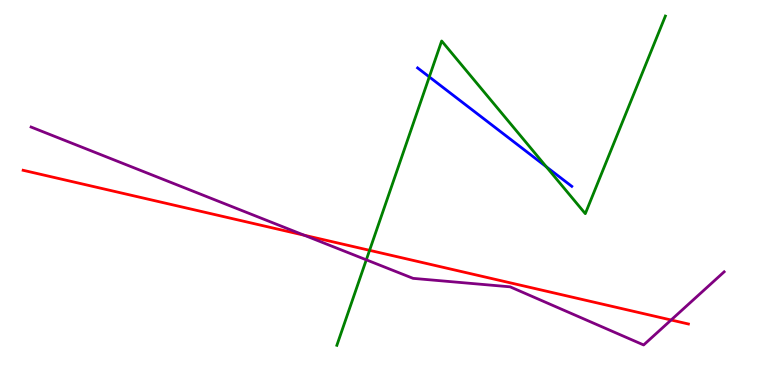[{'lines': ['blue', 'red'], 'intersections': []}, {'lines': ['green', 'red'], 'intersections': [{'x': 4.77, 'y': 3.5}]}, {'lines': ['purple', 'red'], 'intersections': [{'x': 3.93, 'y': 3.89}, {'x': 8.66, 'y': 1.69}]}, {'lines': ['blue', 'green'], 'intersections': [{'x': 5.54, 'y': 8.0}, {'x': 7.05, 'y': 5.67}]}, {'lines': ['blue', 'purple'], 'intersections': []}, {'lines': ['green', 'purple'], 'intersections': [{'x': 4.73, 'y': 3.25}]}]